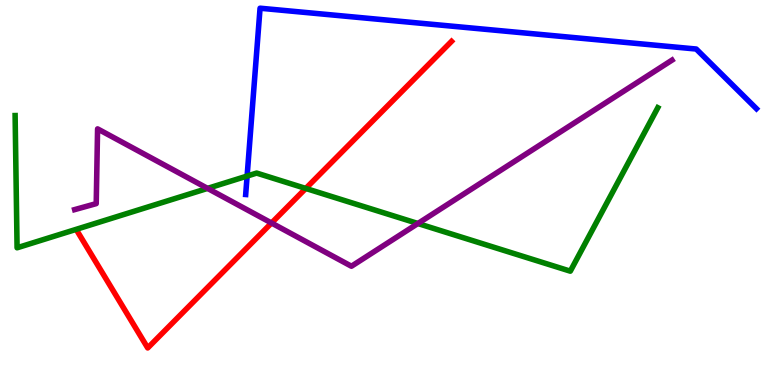[{'lines': ['blue', 'red'], 'intersections': []}, {'lines': ['green', 'red'], 'intersections': [{'x': 3.95, 'y': 5.11}]}, {'lines': ['purple', 'red'], 'intersections': [{'x': 3.5, 'y': 4.21}]}, {'lines': ['blue', 'green'], 'intersections': [{'x': 3.19, 'y': 5.43}]}, {'lines': ['blue', 'purple'], 'intersections': []}, {'lines': ['green', 'purple'], 'intersections': [{'x': 2.68, 'y': 5.11}, {'x': 5.39, 'y': 4.19}]}]